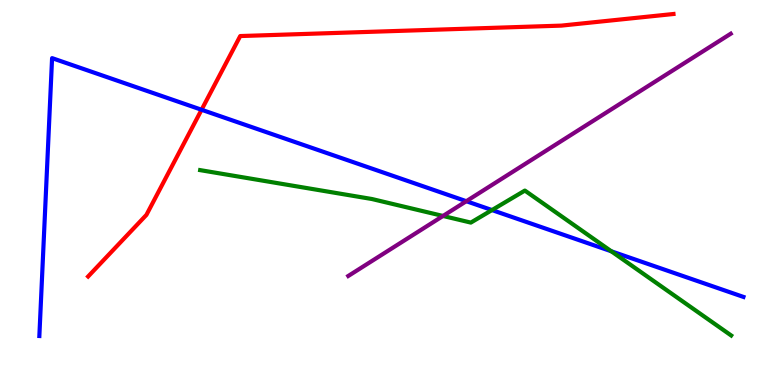[{'lines': ['blue', 'red'], 'intersections': [{'x': 2.6, 'y': 7.15}]}, {'lines': ['green', 'red'], 'intersections': []}, {'lines': ['purple', 'red'], 'intersections': []}, {'lines': ['blue', 'green'], 'intersections': [{'x': 6.35, 'y': 4.54}, {'x': 7.89, 'y': 3.47}]}, {'lines': ['blue', 'purple'], 'intersections': [{'x': 6.02, 'y': 4.77}]}, {'lines': ['green', 'purple'], 'intersections': [{'x': 5.72, 'y': 4.39}]}]